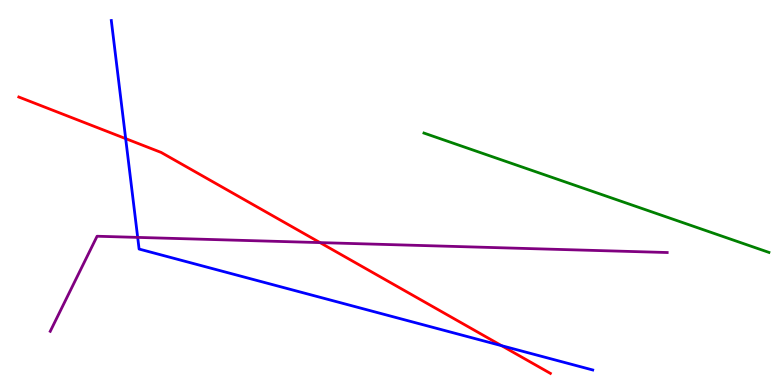[{'lines': ['blue', 'red'], 'intersections': [{'x': 1.62, 'y': 6.4}, {'x': 6.47, 'y': 1.02}]}, {'lines': ['green', 'red'], 'intersections': []}, {'lines': ['purple', 'red'], 'intersections': [{'x': 4.13, 'y': 3.7}]}, {'lines': ['blue', 'green'], 'intersections': []}, {'lines': ['blue', 'purple'], 'intersections': [{'x': 1.78, 'y': 3.83}]}, {'lines': ['green', 'purple'], 'intersections': []}]